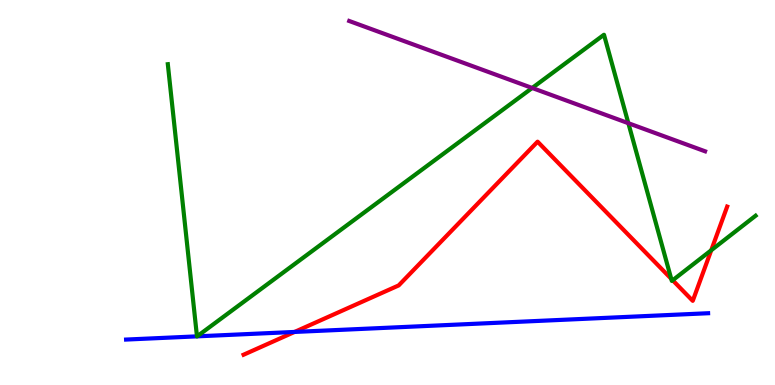[{'lines': ['blue', 'red'], 'intersections': [{'x': 3.8, 'y': 1.38}]}, {'lines': ['green', 'red'], 'intersections': [{'x': 8.66, 'y': 2.76}, {'x': 8.68, 'y': 2.72}, {'x': 9.18, 'y': 3.5}]}, {'lines': ['purple', 'red'], 'intersections': []}, {'lines': ['blue', 'green'], 'intersections': [{'x': 2.54, 'y': 1.26}, {'x': 2.54, 'y': 1.26}]}, {'lines': ['blue', 'purple'], 'intersections': []}, {'lines': ['green', 'purple'], 'intersections': [{'x': 6.87, 'y': 7.71}, {'x': 8.11, 'y': 6.8}]}]